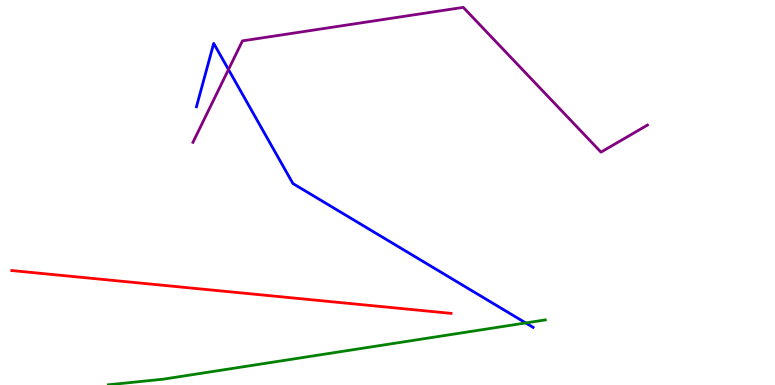[{'lines': ['blue', 'red'], 'intersections': []}, {'lines': ['green', 'red'], 'intersections': []}, {'lines': ['purple', 'red'], 'intersections': []}, {'lines': ['blue', 'green'], 'intersections': [{'x': 6.78, 'y': 1.61}]}, {'lines': ['blue', 'purple'], 'intersections': [{'x': 2.95, 'y': 8.19}]}, {'lines': ['green', 'purple'], 'intersections': []}]